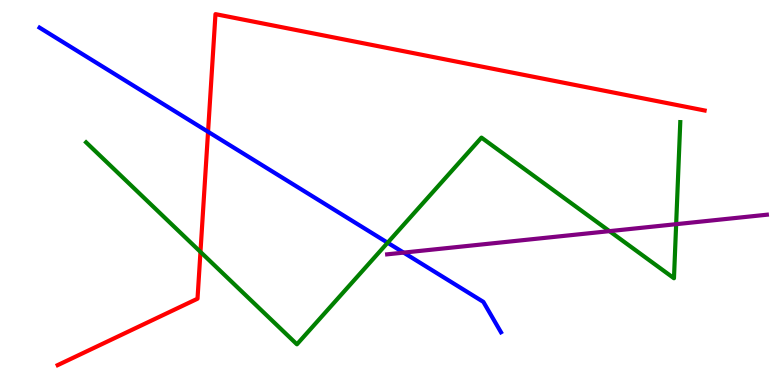[{'lines': ['blue', 'red'], 'intersections': [{'x': 2.68, 'y': 6.58}]}, {'lines': ['green', 'red'], 'intersections': [{'x': 2.59, 'y': 3.46}]}, {'lines': ['purple', 'red'], 'intersections': []}, {'lines': ['blue', 'green'], 'intersections': [{'x': 5.0, 'y': 3.7}]}, {'lines': ['blue', 'purple'], 'intersections': [{'x': 5.21, 'y': 3.44}]}, {'lines': ['green', 'purple'], 'intersections': [{'x': 7.86, 'y': 4.0}, {'x': 8.72, 'y': 4.18}]}]